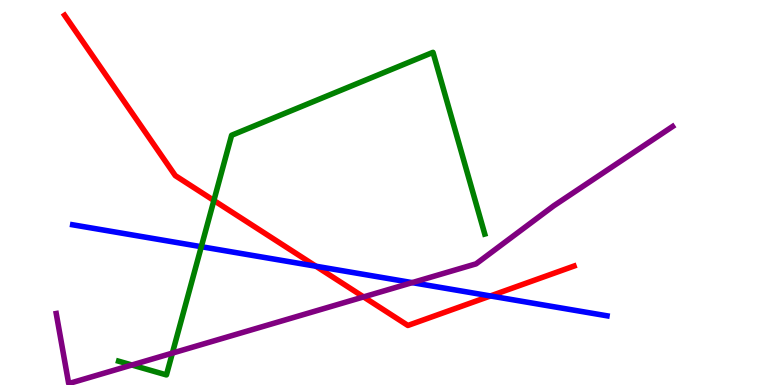[{'lines': ['blue', 'red'], 'intersections': [{'x': 4.08, 'y': 3.08}, {'x': 6.33, 'y': 2.31}]}, {'lines': ['green', 'red'], 'intersections': [{'x': 2.76, 'y': 4.79}]}, {'lines': ['purple', 'red'], 'intersections': [{'x': 4.69, 'y': 2.29}]}, {'lines': ['blue', 'green'], 'intersections': [{'x': 2.6, 'y': 3.59}]}, {'lines': ['blue', 'purple'], 'intersections': [{'x': 5.32, 'y': 2.66}]}, {'lines': ['green', 'purple'], 'intersections': [{'x': 1.7, 'y': 0.519}, {'x': 2.22, 'y': 0.828}]}]